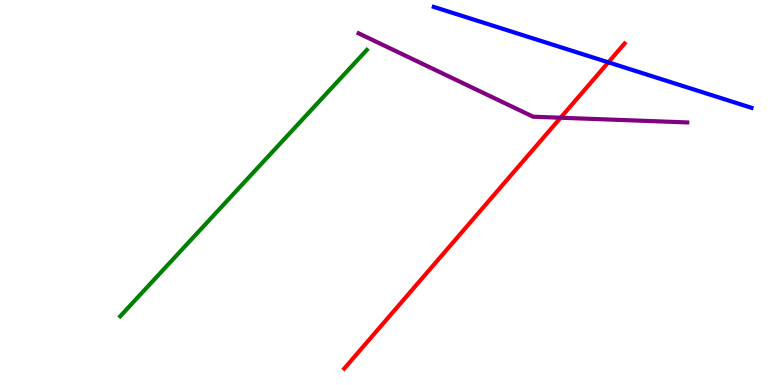[{'lines': ['blue', 'red'], 'intersections': [{'x': 7.85, 'y': 8.38}]}, {'lines': ['green', 'red'], 'intersections': []}, {'lines': ['purple', 'red'], 'intersections': [{'x': 7.23, 'y': 6.94}]}, {'lines': ['blue', 'green'], 'intersections': []}, {'lines': ['blue', 'purple'], 'intersections': []}, {'lines': ['green', 'purple'], 'intersections': []}]